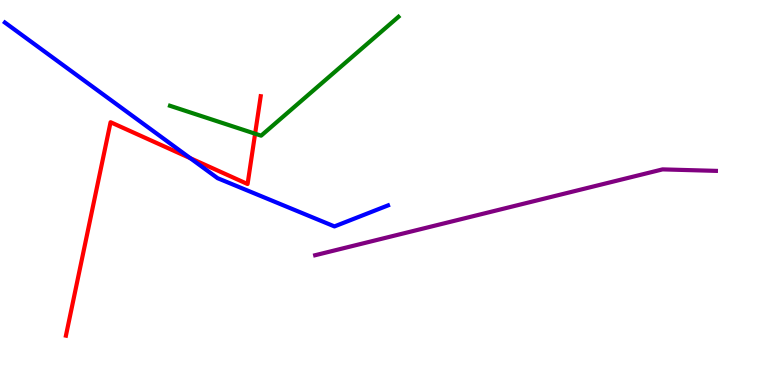[{'lines': ['blue', 'red'], 'intersections': [{'x': 2.45, 'y': 5.89}]}, {'lines': ['green', 'red'], 'intersections': [{'x': 3.29, 'y': 6.53}]}, {'lines': ['purple', 'red'], 'intersections': []}, {'lines': ['blue', 'green'], 'intersections': []}, {'lines': ['blue', 'purple'], 'intersections': []}, {'lines': ['green', 'purple'], 'intersections': []}]